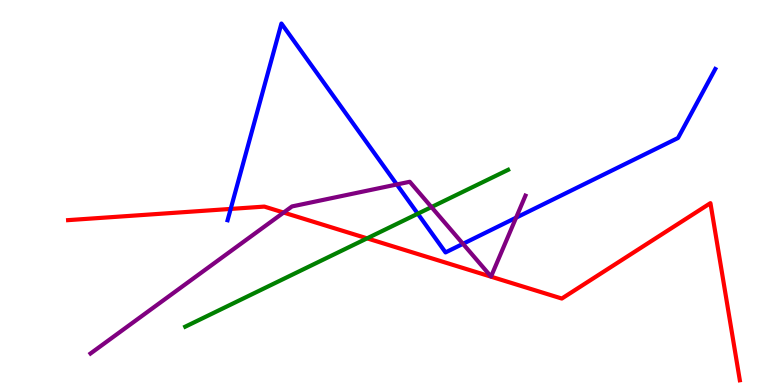[{'lines': ['blue', 'red'], 'intersections': [{'x': 2.98, 'y': 4.57}]}, {'lines': ['green', 'red'], 'intersections': [{'x': 4.74, 'y': 3.81}]}, {'lines': ['purple', 'red'], 'intersections': [{'x': 3.66, 'y': 4.48}]}, {'lines': ['blue', 'green'], 'intersections': [{'x': 5.39, 'y': 4.45}]}, {'lines': ['blue', 'purple'], 'intersections': [{'x': 5.12, 'y': 5.21}, {'x': 5.97, 'y': 3.67}, {'x': 6.66, 'y': 4.35}]}, {'lines': ['green', 'purple'], 'intersections': [{'x': 5.57, 'y': 4.62}]}]